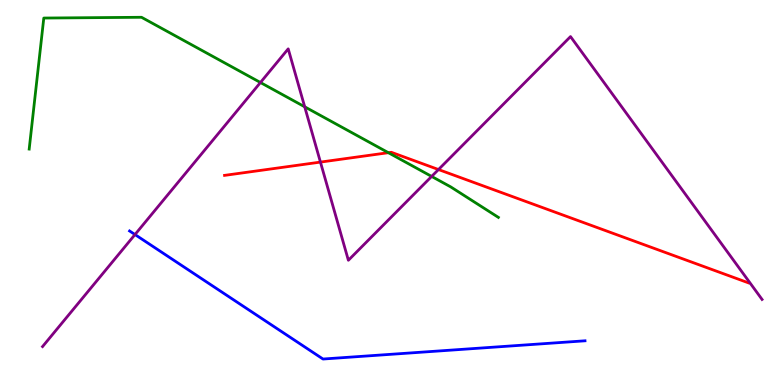[{'lines': ['blue', 'red'], 'intersections': []}, {'lines': ['green', 'red'], 'intersections': [{'x': 5.01, 'y': 6.03}]}, {'lines': ['purple', 'red'], 'intersections': [{'x': 4.13, 'y': 5.79}, {'x': 5.66, 'y': 5.6}]}, {'lines': ['blue', 'green'], 'intersections': []}, {'lines': ['blue', 'purple'], 'intersections': [{'x': 1.74, 'y': 3.91}]}, {'lines': ['green', 'purple'], 'intersections': [{'x': 3.36, 'y': 7.86}, {'x': 3.93, 'y': 7.23}, {'x': 5.57, 'y': 5.42}]}]